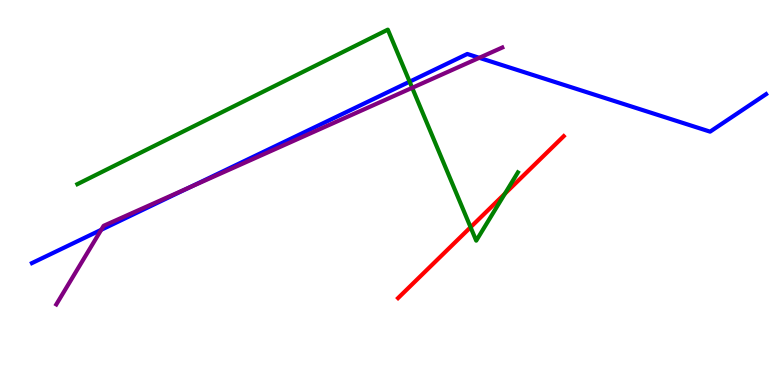[{'lines': ['blue', 'red'], 'intersections': []}, {'lines': ['green', 'red'], 'intersections': [{'x': 6.07, 'y': 4.1}, {'x': 6.51, 'y': 4.97}]}, {'lines': ['purple', 'red'], 'intersections': []}, {'lines': ['blue', 'green'], 'intersections': [{'x': 5.29, 'y': 7.88}]}, {'lines': ['blue', 'purple'], 'intersections': [{'x': 1.31, 'y': 4.03}, {'x': 2.44, 'y': 5.13}, {'x': 6.18, 'y': 8.5}]}, {'lines': ['green', 'purple'], 'intersections': [{'x': 5.32, 'y': 7.72}]}]